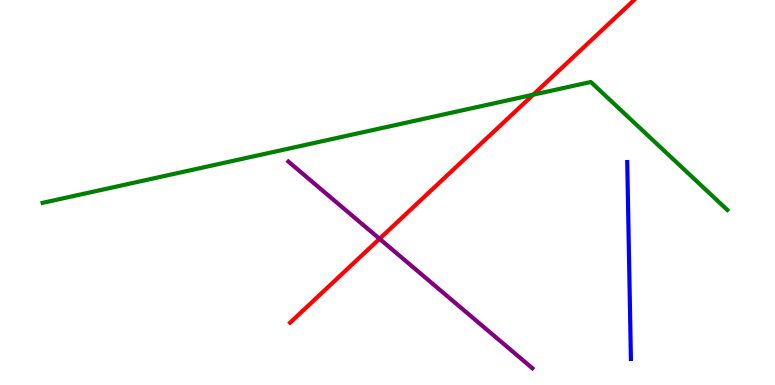[{'lines': ['blue', 'red'], 'intersections': []}, {'lines': ['green', 'red'], 'intersections': [{'x': 6.88, 'y': 7.54}]}, {'lines': ['purple', 'red'], 'intersections': [{'x': 4.9, 'y': 3.8}]}, {'lines': ['blue', 'green'], 'intersections': []}, {'lines': ['blue', 'purple'], 'intersections': []}, {'lines': ['green', 'purple'], 'intersections': []}]